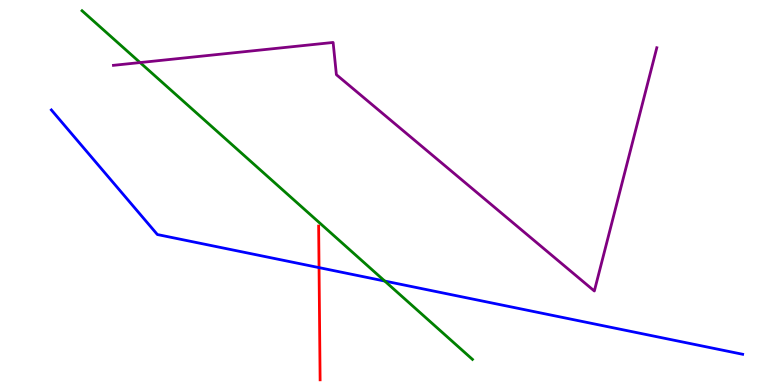[{'lines': ['blue', 'red'], 'intersections': [{'x': 4.12, 'y': 3.05}]}, {'lines': ['green', 'red'], 'intersections': []}, {'lines': ['purple', 'red'], 'intersections': []}, {'lines': ['blue', 'green'], 'intersections': [{'x': 4.96, 'y': 2.7}]}, {'lines': ['blue', 'purple'], 'intersections': []}, {'lines': ['green', 'purple'], 'intersections': [{'x': 1.81, 'y': 8.38}]}]